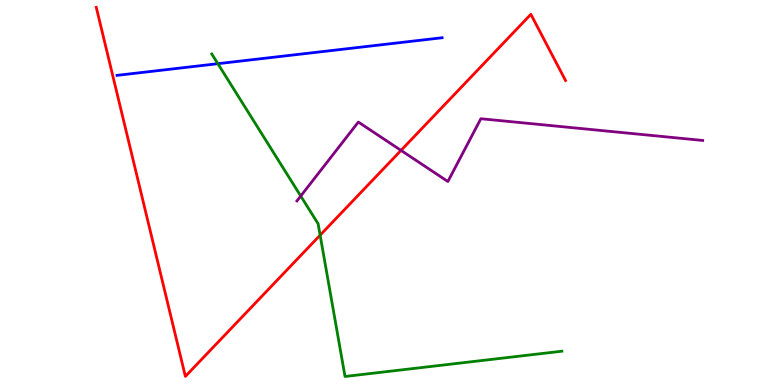[{'lines': ['blue', 'red'], 'intersections': []}, {'lines': ['green', 'red'], 'intersections': [{'x': 4.13, 'y': 3.89}]}, {'lines': ['purple', 'red'], 'intersections': [{'x': 5.17, 'y': 6.09}]}, {'lines': ['blue', 'green'], 'intersections': [{'x': 2.81, 'y': 8.35}]}, {'lines': ['blue', 'purple'], 'intersections': []}, {'lines': ['green', 'purple'], 'intersections': [{'x': 3.88, 'y': 4.91}]}]